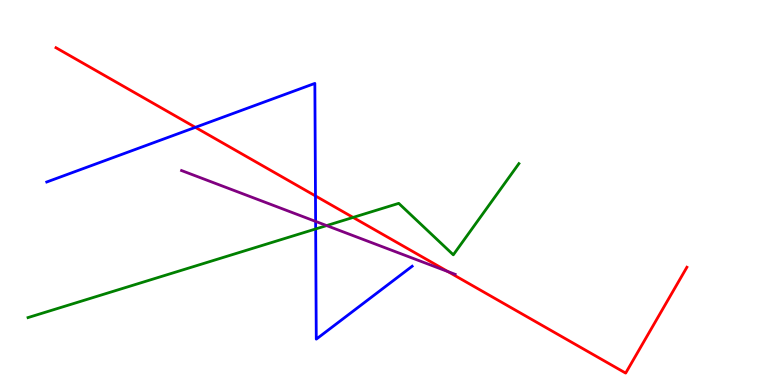[{'lines': ['blue', 'red'], 'intersections': [{'x': 2.52, 'y': 6.69}, {'x': 4.07, 'y': 4.91}]}, {'lines': ['green', 'red'], 'intersections': [{'x': 4.56, 'y': 4.35}]}, {'lines': ['purple', 'red'], 'intersections': [{'x': 5.78, 'y': 2.95}]}, {'lines': ['blue', 'green'], 'intersections': [{'x': 4.07, 'y': 4.05}]}, {'lines': ['blue', 'purple'], 'intersections': [{'x': 4.07, 'y': 4.25}]}, {'lines': ['green', 'purple'], 'intersections': [{'x': 4.21, 'y': 4.14}]}]